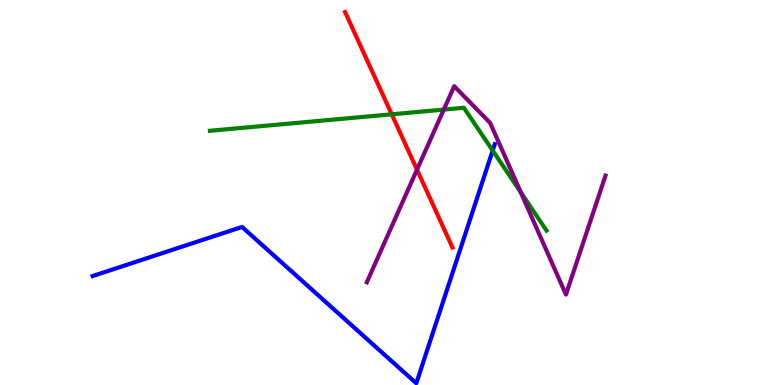[{'lines': ['blue', 'red'], 'intersections': []}, {'lines': ['green', 'red'], 'intersections': [{'x': 5.05, 'y': 7.03}]}, {'lines': ['purple', 'red'], 'intersections': [{'x': 5.38, 'y': 5.59}]}, {'lines': ['blue', 'green'], 'intersections': [{'x': 6.36, 'y': 6.09}]}, {'lines': ['blue', 'purple'], 'intersections': []}, {'lines': ['green', 'purple'], 'intersections': [{'x': 5.73, 'y': 7.15}, {'x': 6.72, 'y': 5.01}]}]